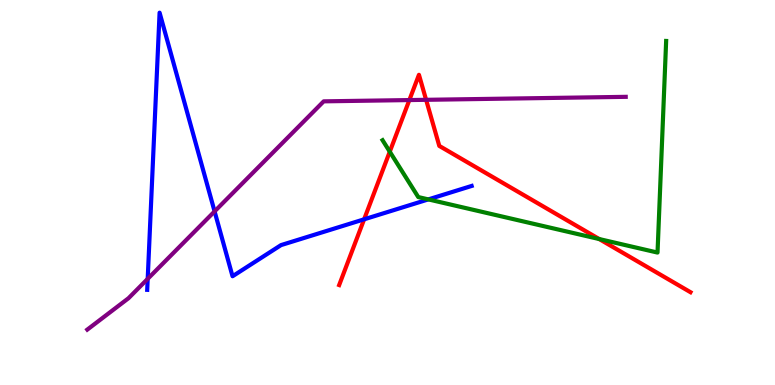[{'lines': ['blue', 'red'], 'intersections': [{'x': 4.7, 'y': 4.3}]}, {'lines': ['green', 'red'], 'intersections': [{'x': 5.03, 'y': 6.06}, {'x': 7.73, 'y': 3.79}]}, {'lines': ['purple', 'red'], 'intersections': [{'x': 5.28, 'y': 7.4}, {'x': 5.5, 'y': 7.41}]}, {'lines': ['blue', 'green'], 'intersections': [{'x': 5.53, 'y': 4.82}]}, {'lines': ['blue', 'purple'], 'intersections': [{'x': 1.91, 'y': 2.76}, {'x': 2.77, 'y': 4.51}]}, {'lines': ['green', 'purple'], 'intersections': []}]